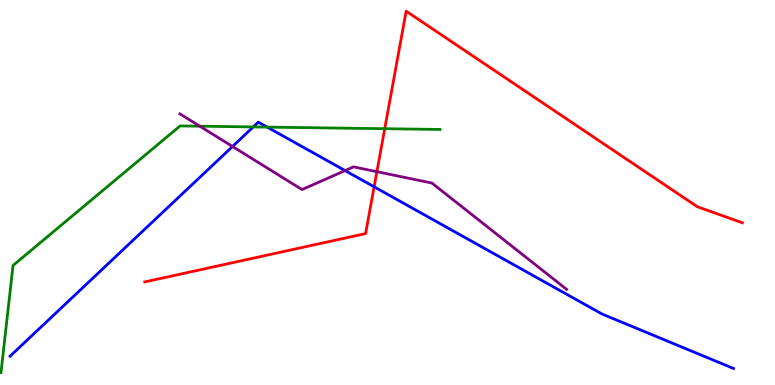[{'lines': ['blue', 'red'], 'intersections': [{'x': 4.83, 'y': 5.15}]}, {'lines': ['green', 'red'], 'intersections': [{'x': 4.96, 'y': 6.66}]}, {'lines': ['purple', 'red'], 'intersections': [{'x': 4.86, 'y': 5.54}]}, {'lines': ['blue', 'green'], 'intersections': [{'x': 3.27, 'y': 6.7}, {'x': 3.45, 'y': 6.7}]}, {'lines': ['blue', 'purple'], 'intersections': [{'x': 3.0, 'y': 6.2}, {'x': 4.45, 'y': 5.57}]}, {'lines': ['green', 'purple'], 'intersections': [{'x': 2.58, 'y': 6.72}]}]